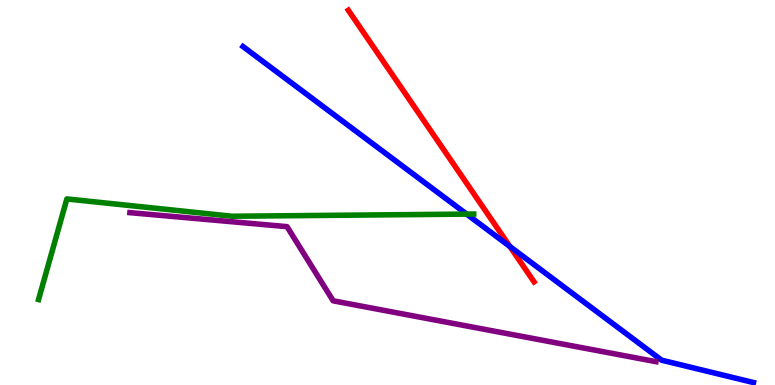[{'lines': ['blue', 'red'], 'intersections': [{'x': 6.58, 'y': 3.6}]}, {'lines': ['green', 'red'], 'intersections': []}, {'lines': ['purple', 'red'], 'intersections': []}, {'lines': ['blue', 'green'], 'intersections': [{'x': 6.02, 'y': 4.44}]}, {'lines': ['blue', 'purple'], 'intersections': []}, {'lines': ['green', 'purple'], 'intersections': []}]